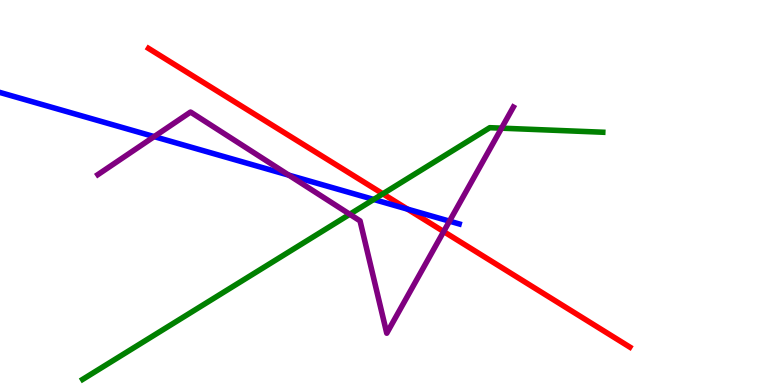[{'lines': ['blue', 'red'], 'intersections': [{'x': 5.26, 'y': 4.57}]}, {'lines': ['green', 'red'], 'intersections': [{'x': 4.94, 'y': 4.97}]}, {'lines': ['purple', 'red'], 'intersections': [{'x': 5.72, 'y': 3.99}]}, {'lines': ['blue', 'green'], 'intersections': [{'x': 4.82, 'y': 4.82}]}, {'lines': ['blue', 'purple'], 'intersections': [{'x': 1.99, 'y': 6.45}, {'x': 3.73, 'y': 5.45}, {'x': 5.8, 'y': 4.26}]}, {'lines': ['green', 'purple'], 'intersections': [{'x': 4.51, 'y': 4.43}, {'x': 6.47, 'y': 6.67}]}]